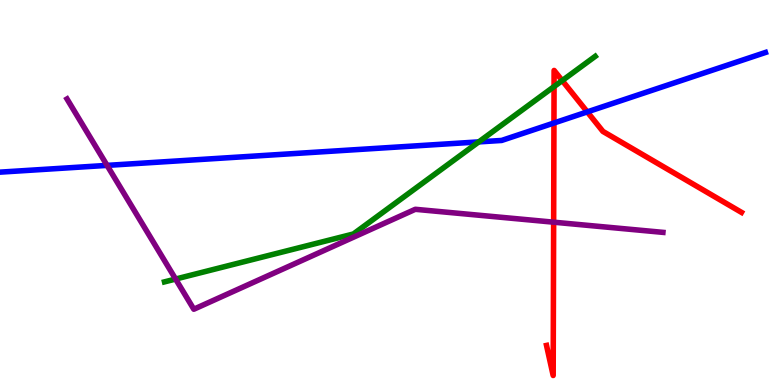[{'lines': ['blue', 'red'], 'intersections': [{'x': 7.15, 'y': 6.8}, {'x': 7.58, 'y': 7.09}]}, {'lines': ['green', 'red'], 'intersections': [{'x': 7.15, 'y': 7.75}, {'x': 7.25, 'y': 7.91}]}, {'lines': ['purple', 'red'], 'intersections': [{'x': 7.14, 'y': 4.23}]}, {'lines': ['blue', 'green'], 'intersections': [{'x': 6.18, 'y': 6.31}]}, {'lines': ['blue', 'purple'], 'intersections': [{'x': 1.38, 'y': 5.7}]}, {'lines': ['green', 'purple'], 'intersections': [{'x': 2.27, 'y': 2.75}]}]